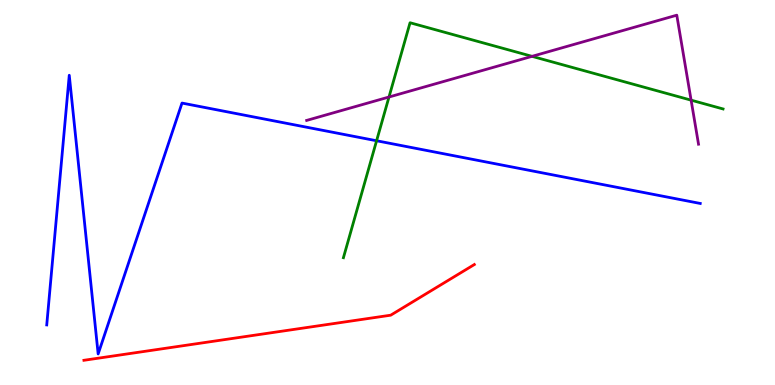[{'lines': ['blue', 'red'], 'intersections': []}, {'lines': ['green', 'red'], 'intersections': []}, {'lines': ['purple', 'red'], 'intersections': []}, {'lines': ['blue', 'green'], 'intersections': [{'x': 4.86, 'y': 6.34}]}, {'lines': ['blue', 'purple'], 'intersections': []}, {'lines': ['green', 'purple'], 'intersections': [{'x': 5.02, 'y': 7.48}, {'x': 6.87, 'y': 8.54}, {'x': 8.92, 'y': 7.4}]}]